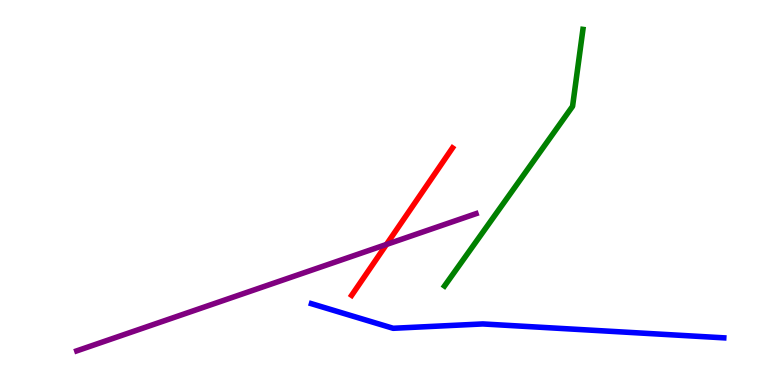[{'lines': ['blue', 'red'], 'intersections': []}, {'lines': ['green', 'red'], 'intersections': []}, {'lines': ['purple', 'red'], 'intersections': [{'x': 4.99, 'y': 3.65}]}, {'lines': ['blue', 'green'], 'intersections': []}, {'lines': ['blue', 'purple'], 'intersections': []}, {'lines': ['green', 'purple'], 'intersections': []}]